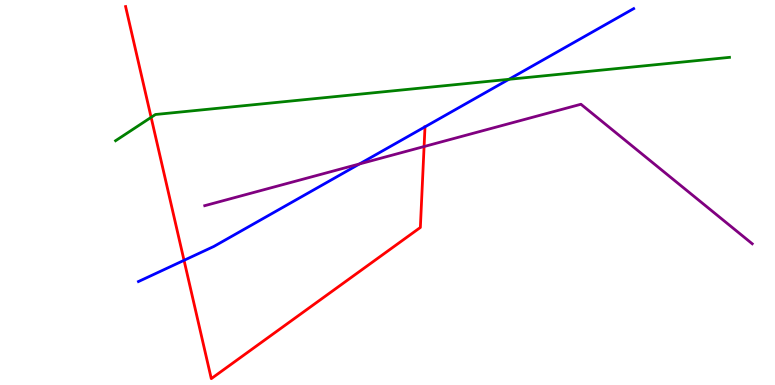[{'lines': ['blue', 'red'], 'intersections': [{'x': 2.37, 'y': 3.24}]}, {'lines': ['green', 'red'], 'intersections': [{'x': 1.95, 'y': 6.95}]}, {'lines': ['purple', 'red'], 'intersections': [{'x': 5.47, 'y': 6.19}]}, {'lines': ['blue', 'green'], 'intersections': [{'x': 6.57, 'y': 7.94}]}, {'lines': ['blue', 'purple'], 'intersections': [{'x': 4.64, 'y': 5.74}]}, {'lines': ['green', 'purple'], 'intersections': []}]